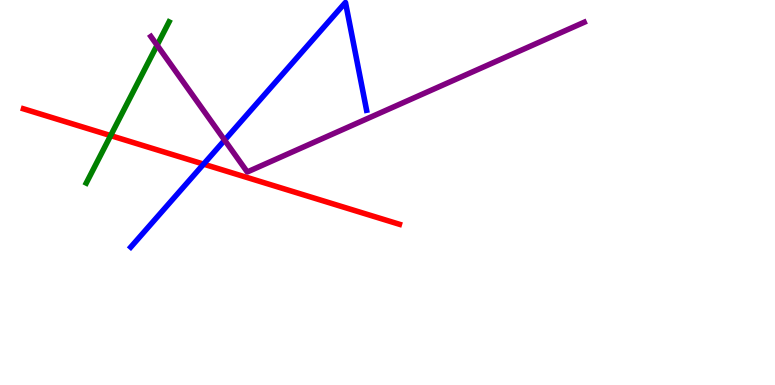[{'lines': ['blue', 'red'], 'intersections': [{'x': 2.63, 'y': 5.74}]}, {'lines': ['green', 'red'], 'intersections': [{'x': 1.43, 'y': 6.48}]}, {'lines': ['purple', 'red'], 'intersections': []}, {'lines': ['blue', 'green'], 'intersections': []}, {'lines': ['blue', 'purple'], 'intersections': [{'x': 2.9, 'y': 6.36}]}, {'lines': ['green', 'purple'], 'intersections': [{'x': 2.03, 'y': 8.83}]}]